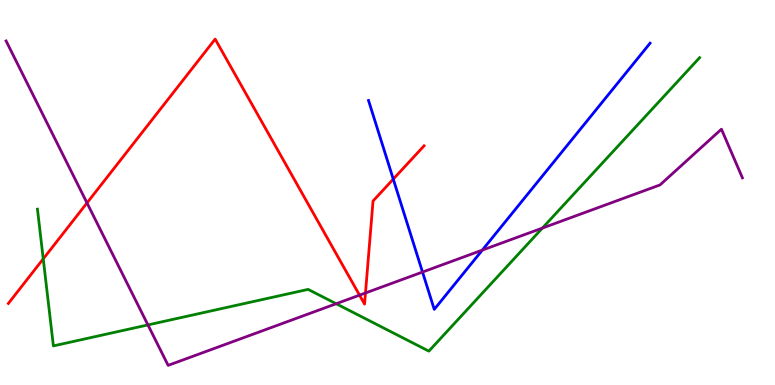[{'lines': ['blue', 'red'], 'intersections': [{'x': 5.07, 'y': 5.35}]}, {'lines': ['green', 'red'], 'intersections': [{'x': 0.558, 'y': 3.28}]}, {'lines': ['purple', 'red'], 'intersections': [{'x': 1.12, 'y': 4.73}, {'x': 4.64, 'y': 2.33}, {'x': 4.72, 'y': 2.39}]}, {'lines': ['blue', 'green'], 'intersections': []}, {'lines': ['blue', 'purple'], 'intersections': [{'x': 5.45, 'y': 2.93}, {'x': 6.22, 'y': 3.5}]}, {'lines': ['green', 'purple'], 'intersections': [{'x': 1.91, 'y': 1.56}, {'x': 4.34, 'y': 2.11}, {'x': 7.0, 'y': 4.08}]}]